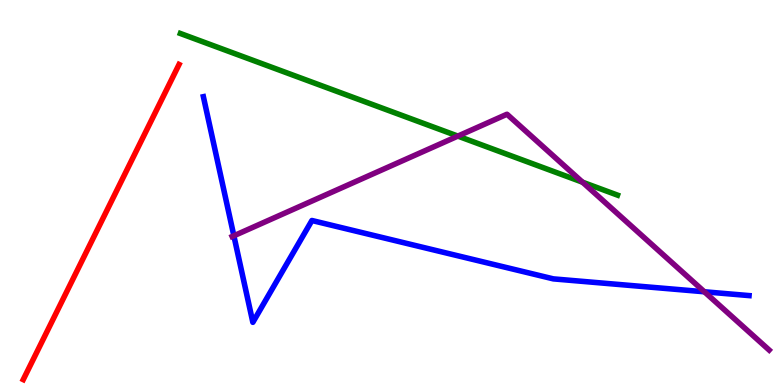[{'lines': ['blue', 'red'], 'intersections': []}, {'lines': ['green', 'red'], 'intersections': []}, {'lines': ['purple', 'red'], 'intersections': []}, {'lines': ['blue', 'green'], 'intersections': []}, {'lines': ['blue', 'purple'], 'intersections': [{'x': 3.02, 'y': 3.88}, {'x': 9.09, 'y': 2.42}]}, {'lines': ['green', 'purple'], 'intersections': [{'x': 5.91, 'y': 6.47}, {'x': 7.52, 'y': 5.27}]}]